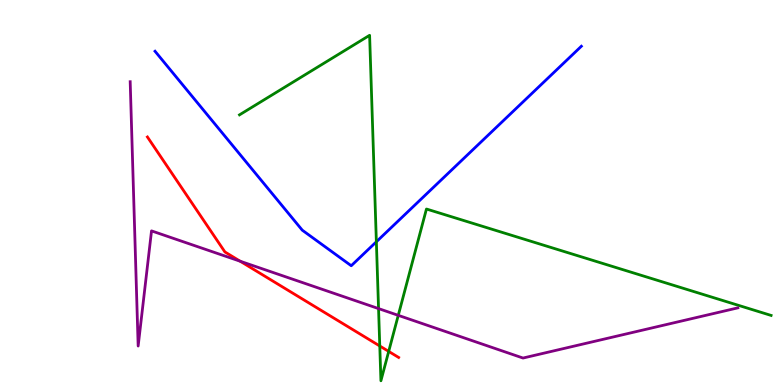[{'lines': ['blue', 'red'], 'intersections': []}, {'lines': ['green', 'red'], 'intersections': [{'x': 4.9, 'y': 1.01}, {'x': 5.02, 'y': 0.872}]}, {'lines': ['purple', 'red'], 'intersections': [{'x': 3.1, 'y': 3.21}]}, {'lines': ['blue', 'green'], 'intersections': [{'x': 4.86, 'y': 3.72}]}, {'lines': ['blue', 'purple'], 'intersections': []}, {'lines': ['green', 'purple'], 'intersections': [{'x': 4.88, 'y': 1.98}, {'x': 5.14, 'y': 1.81}]}]